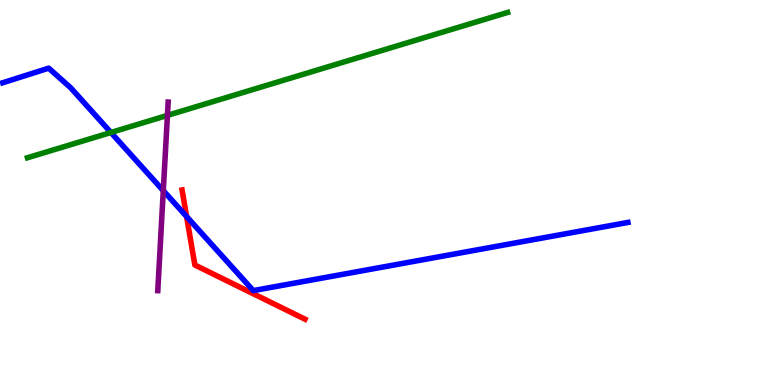[{'lines': ['blue', 'red'], 'intersections': [{'x': 2.41, 'y': 4.38}]}, {'lines': ['green', 'red'], 'intersections': []}, {'lines': ['purple', 'red'], 'intersections': []}, {'lines': ['blue', 'green'], 'intersections': [{'x': 1.43, 'y': 6.56}]}, {'lines': ['blue', 'purple'], 'intersections': [{'x': 2.11, 'y': 5.05}]}, {'lines': ['green', 'purple'], 'intersections': [{'x': 2.16, 'y': 7.0}]}]